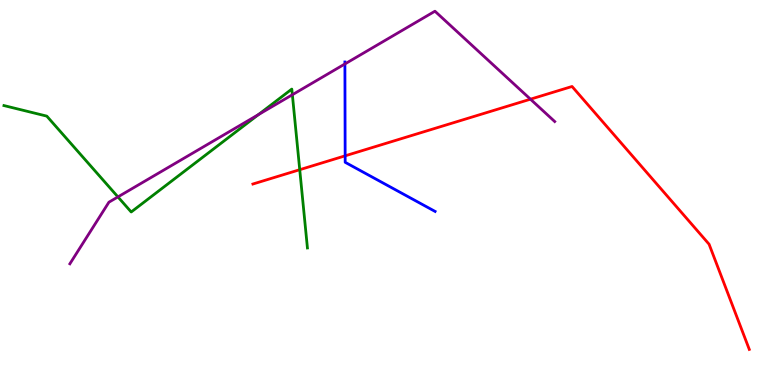[{'lines': ['blue', 'red'], 'intersections': [{'x': 4.45, 'y': 5.95}]}, {'lines': ['green', 'red'], 'intersections': [{'x': 3.87, 'y': 5.59}]}, {'lines': ['purple', 'red'], 'intersections': [{'x': 6.84, 'y': 7.42}]}, {'lines': ['blue', 'green'], 'intersections': []}, {'lines': ['blue', 'purple'], 'intersections': [{'x': 4.45, 'y': 8.34}]}, {'lines': ['green', 'purple'], 'intersections': [{'x': 1.52, 'y': 4.89}, {'x': 3.33, 'y': 7.02}, {'x': 3.77, 'y': 7.54}]}]